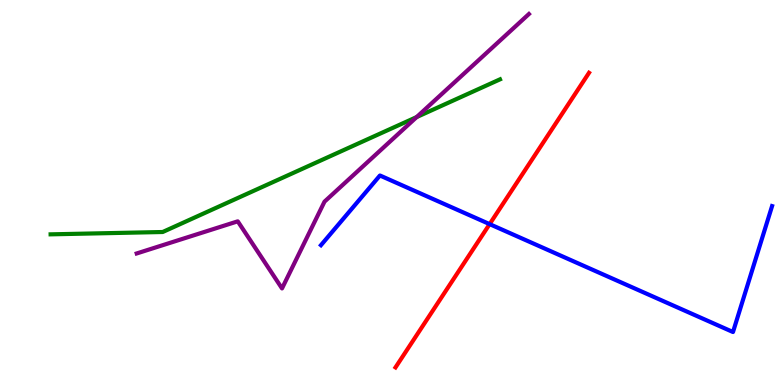[{'lines': ['blue', 'red'], 'intersections': [{'x': 6.32, 'y': 4.18}]}, {'lines': ['green', 'red'], 'intersections': []}, {'lines': ['purple', 'red'], 'intersections': []}, {'lines': ['blue', 'green'], 'intersections': []}, {'lines': ['blue', 'purple'], 'intersections': []}, {'lines': ['green', 'purple'], 'intersections': [{'x': 5.38, 'y': 6.96}]}]